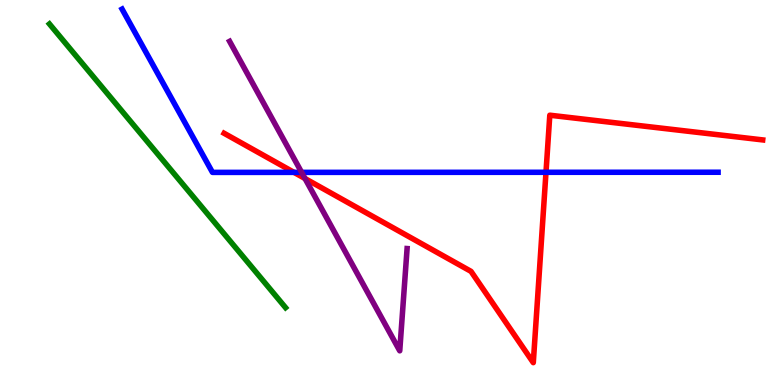[{'lines': ['blue', 'red'], 'intersections': [{'x': 3.79, 'y': 5.52}, {'x': 7.05, 'y': 5.52}]}, {'lines': ['green', 'red'], 'intersections': []}, {'lines': ['purple', 'red'], 'intersections': [{'x': 3.94, 'y': 5.36}]}, {'lines': ['blue', 'green'], 'intersections': []}, {'lines': ['blue', 'purple'], 'intersections': [{'x': 3.89, 'y': 5.52}]}, {'lines': ['green', 'purple'], 'intersections': []}]